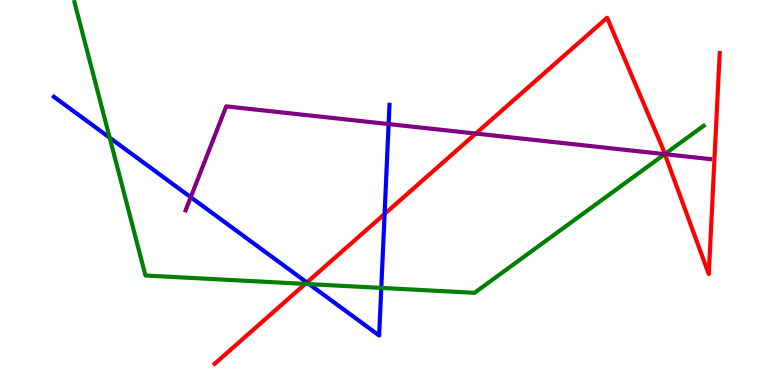[{'lines': ['blue', 'red'], 'intersections': [{'x': 3.96, 'y': 2.66}, {'x': 4.96, 'y': 4.44}]}, {'lines': ['green', 'red'], 'intersections': [{'x': 3.94, 'y': 2.63}, {'x': 8.58, 'y': 6.0}]}, {'lines': ['purple', 'red'], 'intersections': [{'x': 6.14, 'y': 6.53}, {'x': 8.58, 'y': 6.0}]}, {'lines': ['blue', 'green'], 'intersections': [{'x': 1.42, 'y': 6.42}, {'x': 3.99, 'y': 2.62}, {'x': 4.92, 'y': 2.52}]}, {'lines': ['blue', 'purple'], 'intersections': [{'x': 2.46, 'y': 4.88}, {'x': 5.01, 'y': 6.78}]}, {'lines': ['green', 'purple'], 'intersections': [{'x': 8.58, 'y': 6.0}]}]